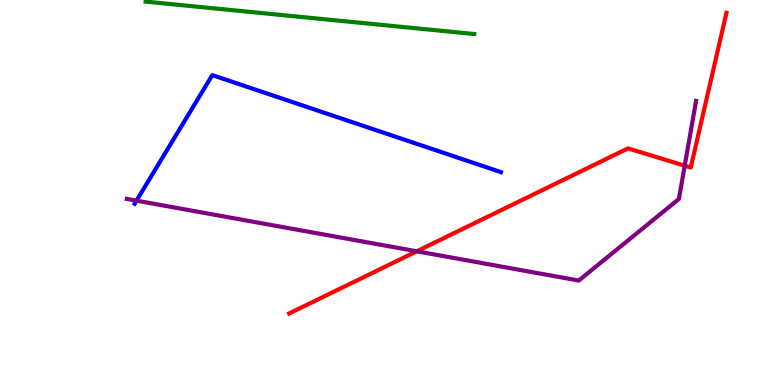[{'lines': ['blue', 'red'], 'intersections': []}, {'lines': ['green', 'red'], 'intersections': []}, {'lines': ['purple', 'red'], 'intersections': [{'x': 5.38, 'y': 3.47}, {'x': 8.84, 'y': 5.7}]}, {'lines': ['blue', 'green'], 'intersections': []}, {'lines': ['blue', 'purple'], 'intersections': [{'x': 1.76, 'y': 4.79}]}, {'lines': ['green', 'purple'], 'intersections': []}]